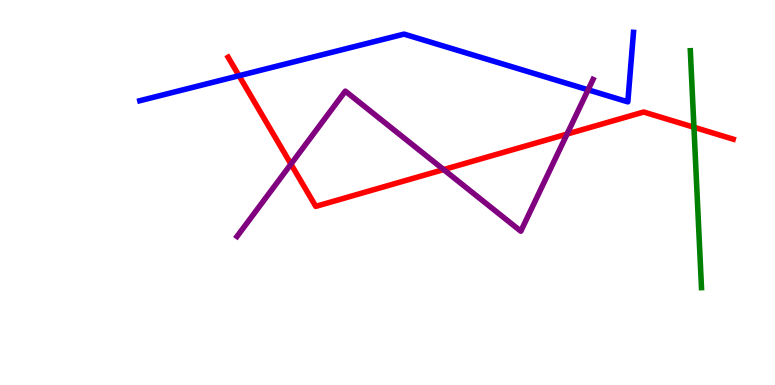[{'lines': ['blue', 'red'], 'intersections': [{'x': 3.08, 'y': 8.03}]}, {'lines': ['green', 'red'], 'intersections': [{'x': 8.95, 'y': 6.69}]}, {'lines': ['purple', 'red'], 'intersections': [{'x': 3.75, 'y': 5.74}, {'x': 5.72, 'y': 5.6}, {'x': 7.32, 'y': 6.52}]}, {'lines': ['blue', 'green'], 'intersections': []}, {'lines': ['blue', 'purple'], 'intersections': [{'x': 7.59, 'y': 7.67}]}, {'lines': ['green', 'purple'], 'intersections': []}]